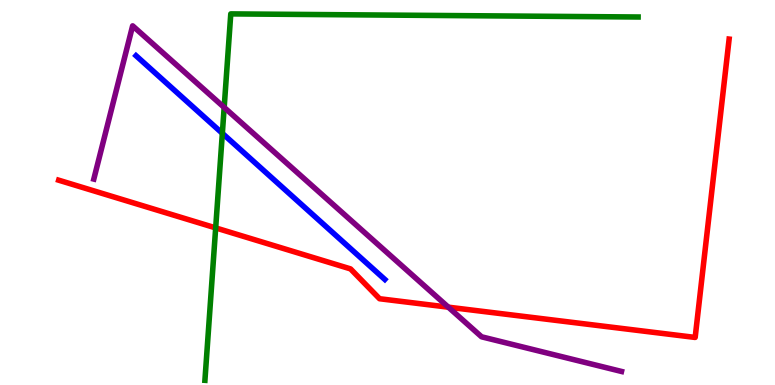[{'lines': ['blue', 'red'], 'intersections': []}, {'lines': ['green', 'red'], 'intersections': [{'x': 2.78, 'y': 4.08}]}, {'lines': ['purple', 'red'], 'intersections': [{'x': 5.78, 'y': 2.02}]}, {'lines': ['blue', 'green'], 'intersections': [{'x': 2.87, 'y': 6.54}]}, {'lines': ['blue', 'purple'], 'intersections': []}, {'lines': ['green', 'purple'], 'intersections': [{'x': 2.89, 'y': 7.21}]}]